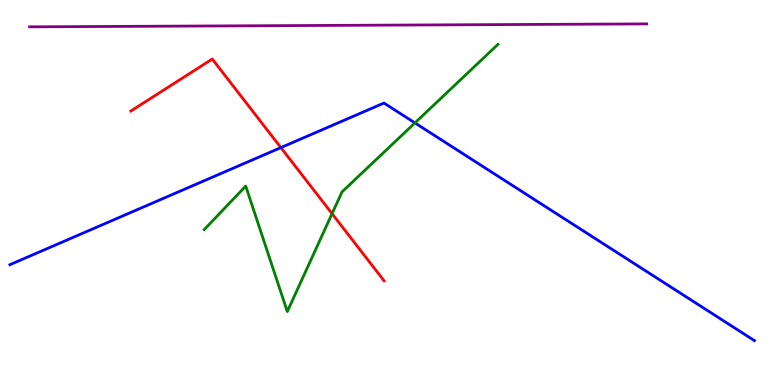[{'lines': ['blue', 'red'], 'intersections': [{'x': 3.62, 'y': 6.17}]}, {'lines': ['green', 'red'], 'intersections': [{'x': 4.28, 'y': 4.45}]}, {'lines': ['purple', 'red'], 'intersections': []}, {'lines': ['blue', 'green'], 'intersections': [{'x': 5.35, 'y': 6.81}]}, {'lines': ['blue', 'purple'], 'intersections': []}, {'lines': ['green', 'purple'], 'intersections': []}]